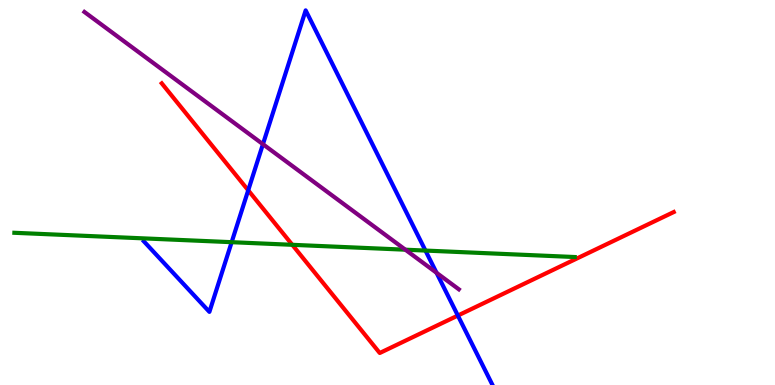[{'lines': ['blue', 'red'], 'intersections': [{'x': 3.2, 'y': 5.06}, {'x': 5.91, 'y': 1.8}]}, {'lines': ['green', 'red'], 'intersections': [{'x': 3.77, 'y': 3.64}]}, {'lines': ['purple', 'red'], 'intersections': []}, {'lines': ['blue', 'green'], 'intersections': [{'x': 2.99, 'y': 3.71}, {'x': 5.49, 'y': 3.49}]}, {'lines': ['blue', 'purple'], 'intersections': [{'x': 3.39, 'y': 6.25}, {'x': 5.63, 'y': 2.91}]}, {'lines': ['green', 'purple'], 'intersections': [{'x': 5.23, 'y': 3.51}]}]